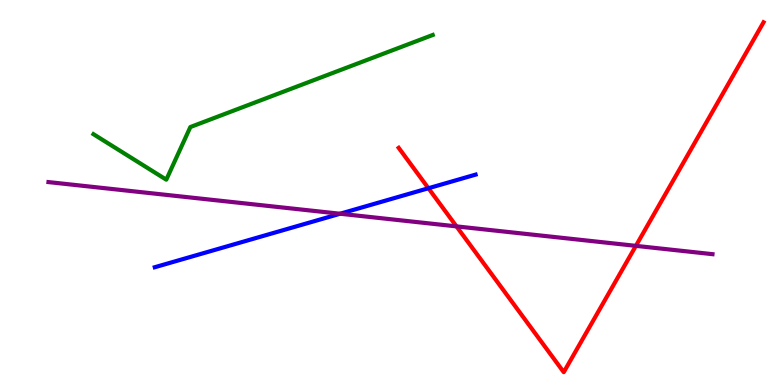[{'lines': ['blue', 'red'], 'intersections': [{'x': 5.53, 'y': 5.11}]}, {'lines': ['green', 'red'], 'intersections': []}, {'lines': ['purple', 'red'], 'intersections': [{'x': 5.89, 'y': 4.12}, {'x': 8.2, 'y': 3.61}]}, {'lines': ['blue', 'green'], 'intersections': []}, {'lines': ['blue', 'purple'], 'intersections': [{'x': 4.39, 'y': 4.45}]}, {'lines': ['green', 'purple'], 'intersections': []}]